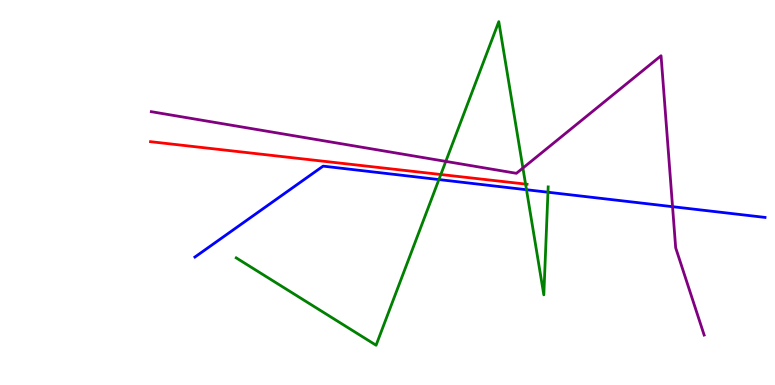[{'lines': ['blue', 'red'], 'intersections': []}, {'lines': ['green', 'red'], 'intersections': [{'x': 5.69, 'y': 5.47}, {'x': 6.78, 'y': 5.22}]}, {'lines': ['purple', 'red'], 'intersections': []}, {'lines': ['blue', 'green'], 'intersections': [{'x': 5.66, 'y': 5.34}, {'x': 6.79, 'y': 5.07}, {'x': 7.07, 'y': 5.01}]}, {'lines': ['blue', 'purple'], 'intersections': [{'x': 8.68, 'y': 4.63}]}, {'lines': ['green', 'purple'], 'intersections': [{'x': 5.75, 'y': 5.81}, {'x': 6.75, 'y': 5.64}]}]